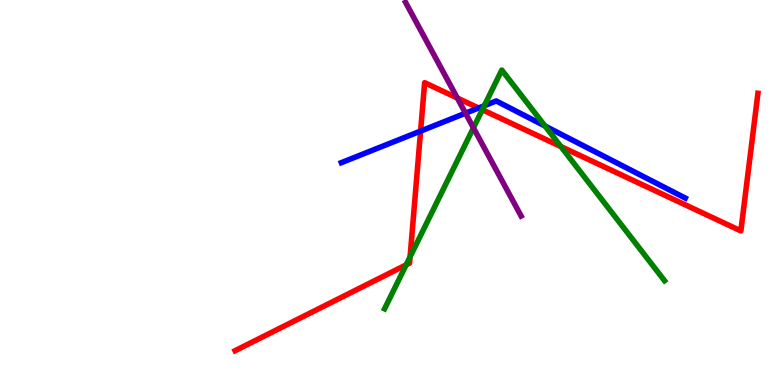[{'lines': ['blue', 'red'], 'intersections': [{'x': 5.43, 'y': 6.6}, {'x': 6.18, 'y': 7.2}]}, {'lines': ['green', 'red'], 'intersections': [{'x': 5.24, 'y': 3.12}, {'x': 5.29, 'y': 3.33}, {'x': 6.22, 'y': 7.15}, {'x': 7.24, 'y': 6.19}]}, {'lines': ['purple', 'red'], 'intersections': [{'x': 5.9, 'y': 7.45}]}, {'lines': ['blue', 'green'], 'intersections': [{'x': 6.25, 'y': 7.25}, {'x': 7.03, 'y': 6.73}]}, {'lines': ['blue', 'purple'], 'intersections': [{'x': 6.01, 'y': 7.06}]}, {'lines': ['green', 'purple'], 'intersections': [{'x': 6.11, 'y': 6.68}]}]